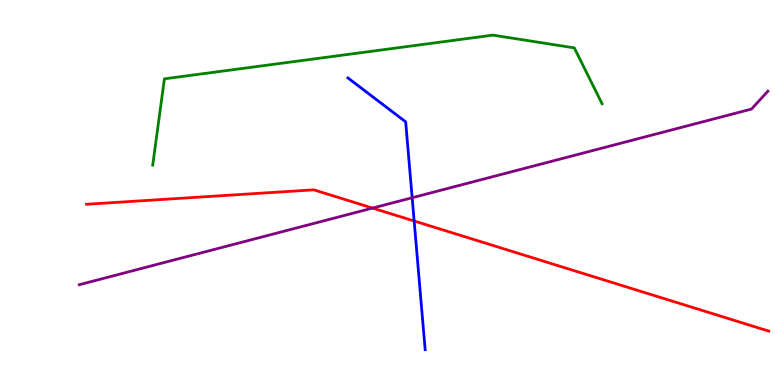[{'lines': ['blue', 'red'], 'intersections': [{'x': 5.34, 'y': 4.26}]}, {'lines': ['green', 'red'], 'intersections': []}, {'lines': ['purple', 'red'], 'intersections': [{'x': 4.81, 'y': 4.6}]}, {'lines': ['blue', 'green'], 'intersections': []}, {'lines': ['blue', 'purple'], 'intersections': [{'x': 5.32, 'y': 4.86}]}, {'lines': ['green', 'purple'], 'intersections': []}]